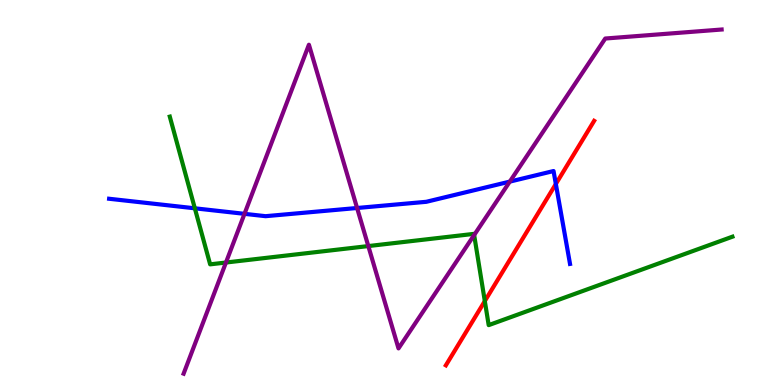[{'lines': ['blue', 'red'], 'intersections': [{'x': 7.17, 'y': 5.22}]}, {'lines': ['green', 'red'], 'intersections': [{'x': 6.26, 'y': 2.18}]}, {'lines': ['purple', 'red'], 'intersections': []}, {'lines': ['blue', 'green'], 'intersections': [{'x': 2.51, 'y': 4.59}]}, {'lines': ['blue', 'purple'], 'intersections': [{'x': 3.15, 'y': 4.45}, {'x': 4.61, 'y': 4.6}, {'x': 6.58, 'y': 5.28}]}, {'lines': ['green', 'purple'], 'intersections': [{'x': 2.92, 'y': 3.18}, {'x': 4.75, 'y': 3.61}, {'x': 6.12, 'y': 3.9}]}]